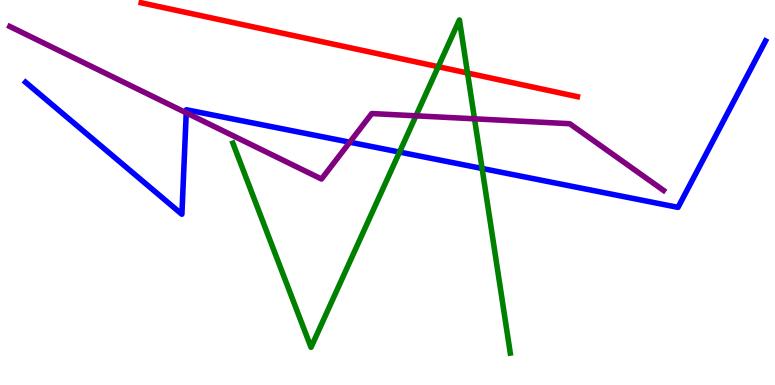[{'lines': ['blue', 'red'], 'intersections': []}, {'lines': ['green', 'red'], 'intersections': [{'x': 5.65, 'y': 8.27}, {'x': 6.03, 'y': 8.1}]}, {'lines': ['purple', 'red'], 'intersections': []}, {'lines': ['blue', 'green'], 'intersections': [{'x': 5.16, 'y': 6.05}, {'x': 6.22, 'y': 5.62}]}, {'lines': ['blue', 'purple'], 'intersections': [{'x': 2.4, 'y': 7.07}, {'x': 4.51, 'y': 6.31}]}, {'lines': ['green', 'purple'], 'intersections': [{'x': 5.37, 'y': 6.99}, {'x': 6.12, 'y': 6.91}]}]